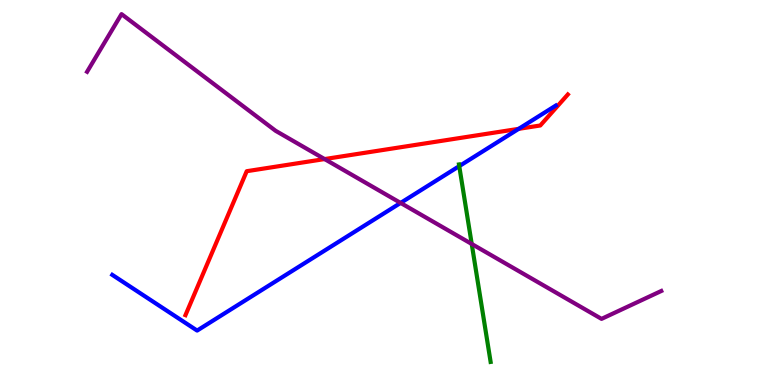[{'lines': ['blue', 'red'], 'intersections': [{'x': 6.69, 'y': 6.65}]}, {'lines': ['green', 'red'], 'intersections': []}, {'lines': ['purple', 'red'], 'intersections': [{'x': 4.19, 'y': 5.87}]}, {'lines': ['blue', 'green'], 'intersections': [{'x': 5.93, 'y': 5.68}]}, {'lines': ['blue', 'purple'], 'intersections': [{'x': 5.17, 'y': 4.73}]}, {'lines': ['green', 'purple'], 'intersections': [{'x': 6.09, 'y': 3.66}]}]